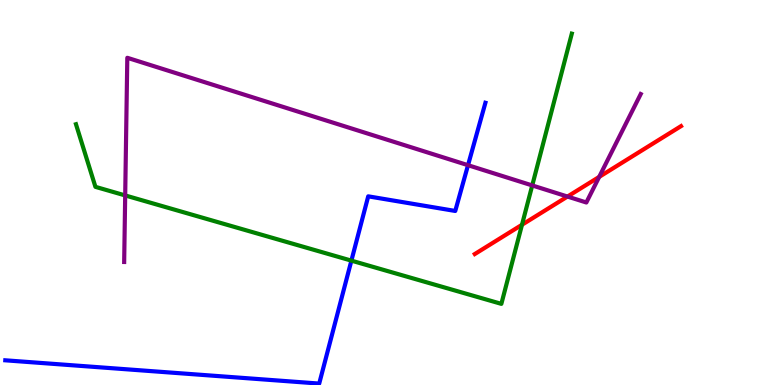[{'lines': ['blue', 'red'], 'intersections': []}, {'lines': ['green', 'red'], 'intersections': [{'x': 6.74, 'y': 4.16}]}, {'lines': ['purple', 'red'], 'intersections': [{'x': 7.32, 'y': 4.89}, {'x': 7.73, 'y': 5.41}]}, {'lines': ['blue', 'green'], 'intersections': [{'x': 4.53, 'y': 3.23}]}, {'lines': ['blue', 'purple'], 'intersections': [{'x': 6.04, 'y': 5.71}]}, {'lines': ['green', 'purple'], 'intersections': [{'x': 1.62, 'y': 4.92}, {'x': 6.87, 'y': 5.18}]}]